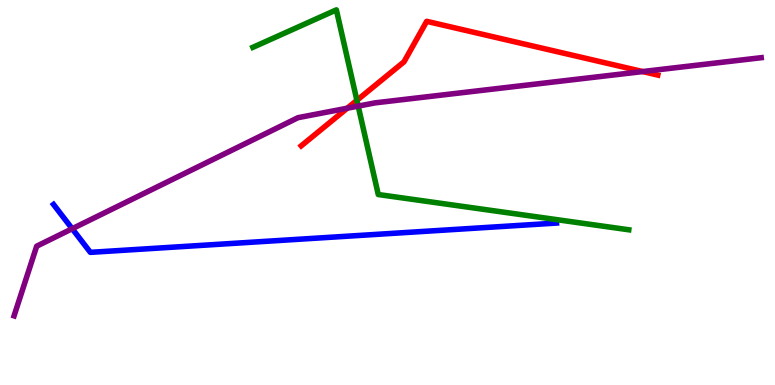[{'lines': ['blue', 'red'], 'intersections': []}, {'lines': ['green', 'red'], 'intersections': [{'x': 4.61, 'y': 7.39}]}, {'lines': ['purple', 'red'], 'intersections': [{'x': 4.48, 'y': 7.19}, {'x': 8.29, 'y': 8.14}]}, {'lines': ['blue', 'green'], 'intersections': []}, {'lines': ['blue', 'purple'], 'intersections': [{'x': 0.932, 'y': 4.06}]}, {'lines': ['green', 'purple'], 'intersections': [{'x': 4.62, 'y': 7.24}]}]